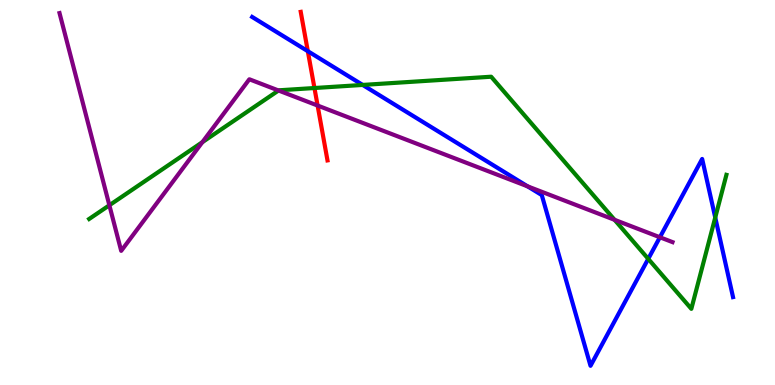[{'lines': ['blue', 'red'], 'intersections': [{'x': 3.97, 'y': 8.67}]}, {'lines': ['green', 'red'], 'intersections': [{'x': 4.06, 'y': 7.71}]}, {'lines': ['purple', 'red'], 'intersections': [{'x': 4.1, 'y': 7.26}]}, {'lines': ['blue', 'green'], 'intersections': [{'x': 4.68, 'y': 7.79}, {'x': 8.36, 'y': 3.28}, {'x': 9.23, 'y': 4.35}]}, {'lines': ['blue', 'purple'], 'intersections': [{'x': 6.81, 'y': 5.16}, {'x': 8.51, 'y': 3.84}]}, {'lines': ['green', 'purple'], 'intersections': [{'x': 1.41, 'y': 4.67}, {'x': 2.61, 'y': 6.31}, {'x': 3.59, 'y': 7.65}, {'x': 7.93, 'y': 4.29}]}]